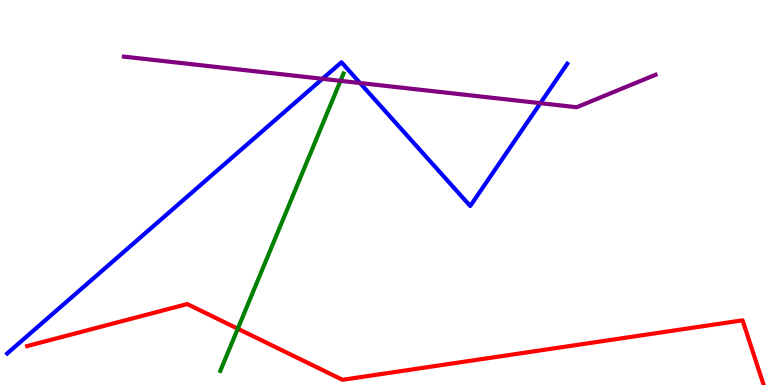[{'lines': ['blue', 'red'], 'intersections': []}, {'lines': ['green', 'red'], 'intersections': [{'x': 3.07, 'y': 1.46}]}, {'lines': ['purple', 'red'], 'intersections': []}, {'lines': ['blue', 'green'], 'intersections': []}, {'lines': ['blue', 'purple'], 'intersections': [{'x': 4.16, 'y': 7.95}, {'x': 4.65, 'y': 7.84}, {'x': 6.97, 'y': 7.32}]}, {'lines': ['green', 'purple'], 'intersections': [{'x': 4.39, 'y': 7.9}]}]